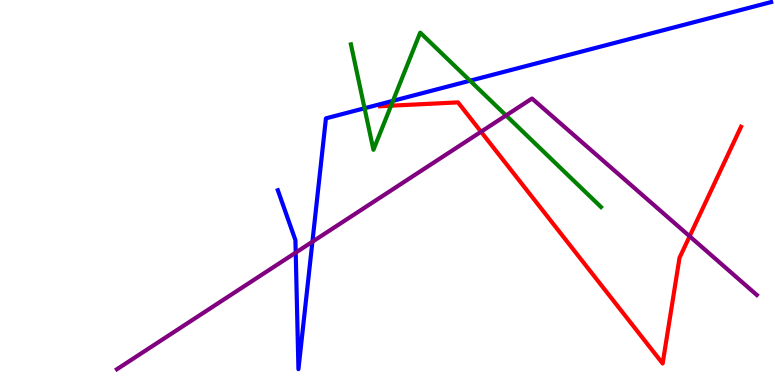[{'lines': ['blue', 'red'], 'intersections': []}, {'lines': ['green', 'red'], 'intersections': [{'x': 5.05, 'y': 7.25}]}, {'lines': ['purple', 'red'], 'intersections': [{'x': 6.21, 'y': 6.58}, {'x': 8.9, 'y': 3.86}]}, {'lines': ['blue', 'green'], 'intersections': [{'x': 4.7, 'y': 7.19}, {'x': 5.07, 'y': 7.38}, {'x': 6.07, 'y': 7.9}]}, {'lines': ['blue', 'purple'], 'intersections': [{'x': 3.82, 'y': 3.44}, {'x': 4.03, 'y': 3.72}]}, {'lines': ['green', 'purple'], 'intersections': [{'x': 6.53, 'y': 7.0}]}]